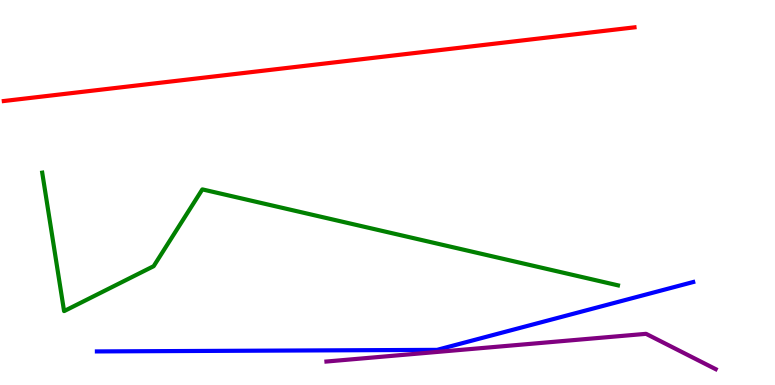[{'lines': ['blue', 'red'], 'intersections': []}, {'lines': ['green', 'red'], 'intersections': []}, {'lines': ['purple', 'red'], 'intersections': []}, {'lines': ['blue', 'green'], 'intersections': []}, {'lines': ['blue', 'purple'], 'intersections': []}, {'lines': ['green', 'purple'], 'intersections': []}]